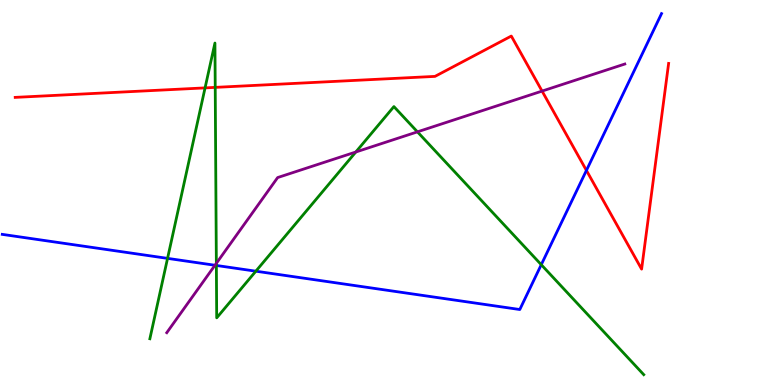[{'lines': ['blue', 'red'], 'intersections': [{'x': 7.57, 'y': 5.57}]}, {'lines': ['green', 'red'], 'intersections': [{'x': 2.65, 'y': 7.72}, {'x': 2.78, 'y': 7.73}]}, {'lines': ['purple', 'red'], 'intersections': [{'x': 6.99, 'y': 7.63}]}, {'lines': ['blue', 'green'], 'intersections': [{'x': 2.16, 'y': 3.29}, {'x': 2.79, 'y': 3.1}, {'x': 3.3, 'y': 2.96}, {'x': 6.98, 'y': 3.12}]}, {'lines': ['blue', 'purple'], 'intersections': [{'x': 2.77, 'y': 3.11}]}, {'lines': ['green', 'purple'], 'intersections': [{'x': 2.79, 'y': 3.16}, {'x': 4.59, 'y': 6.05}, {'x': 5.39, 'y': 6.58}]}]